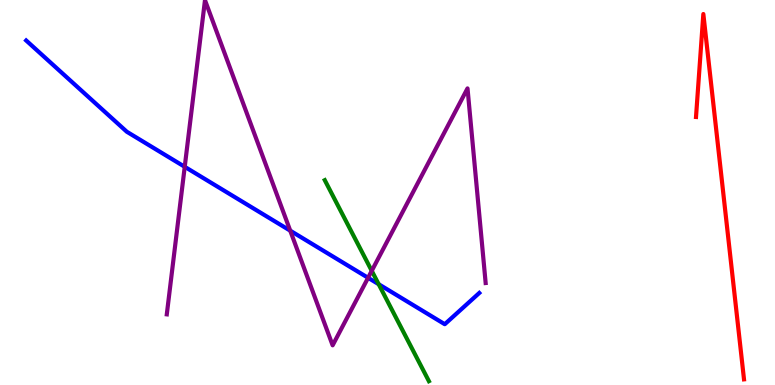[{'lines': ['blue', 'red'], 'intersections': []}, {'lines': ['green', 'red'], 'intersections': []}, {'lines': ['purple', 'red'], 'intersections': []}, {'lines': ['blue', 'green'], 'intersections': [{'x': 4.89, 'y': 2.62}]}, {'lines': ['blue', 'purple'], 'intersections': [{'x': 2.38, 'y': 5.67}, {'x': 3.74, 'y': 4.01}, {'x': 4.75, 'y': 2.78}]}, {'lines': ['green', 'purple'], 'intersections': [{'x': 4.8, 'y': 2.97}]}]